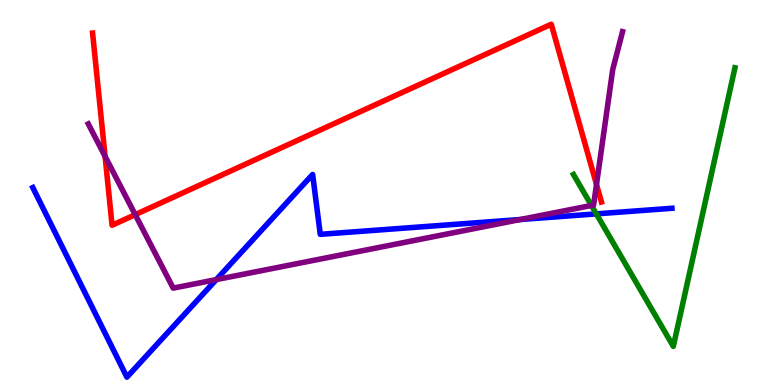[{'lines': ['blue', 'red'], 'intersections': []}, {'lines': ['green', 'red'], 'intersections': []}, {'lines': ['purple', 'red'], 'intersections': [{'x': 1.36, 'y': 5.94}, {'x': 1.74, 'y': 4.42}, {'x': 7.7, 'y': 5.21}]}, {'lines': ['blue', 'green'], 'intersections': [{'x': 7.69, 'y': 4.44}]}, {'lines': ['blue', 'purple'], 'intersections': [{'x': 2.79, 'y': 2.74}, {'x': 6.71, 'y': 4.3}]}, {'lines': ['green', 'purple'], 'intersections': [{'x': 7.63, 'y': 4.66}]}]